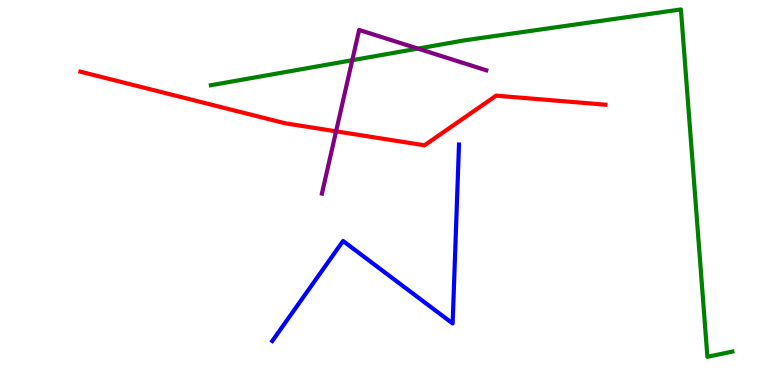[{'lines': ['blue', 'red'], 'intersections': []}, {'lines': ['green', 'red'], 'intersections': []}, {'lines': ['purple', 'red'], 'intersections': [{'x': 4.34, 'y': 6.59}]}, {'lines': ['blue', 'green'], 'intersections': []}, {'lines': ['blue', 'purple'], 'intersections': []}, {'lines': ['green', 'purple'], 'intersections': [{'x': 4.55, 'y': 8.44}, {'x': 5.39, 'y': 8.74}]}]